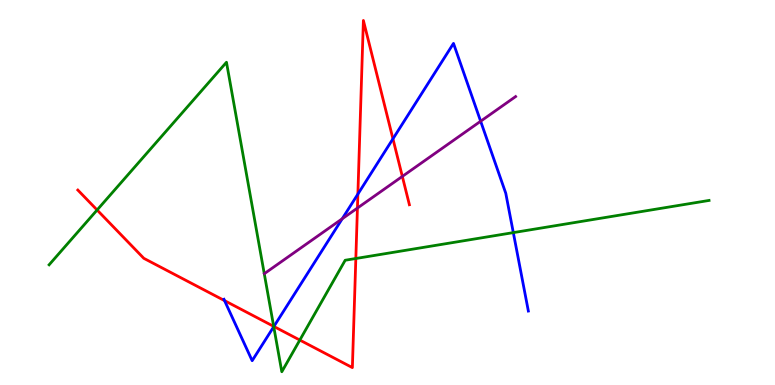[{'lines': ['blue', 'red'], 'intersections': [{'x': 2.9, 'y': 2.19}, {'x': 3.53, 'y': 1.52}, {'x': 4.62, 'y': 4.96}, {'x': 5.07, 'y': 6.39}]}, {'lines': ['green', 'red'], 'intersections': [{'x': 1.25, 'y': 4.55}, {'x': 3.53, 'y': 1.52}, {'x': 3.87, 'y': 1.17}, {'x': 4.59, 'y': 3.29}]}, {'lines': ['purple', 'red'], 'intersections': [{'x': 4.61, 'y': 4.6}, {'x': 5.19, 'y': 5.42}]}, {'lines': ['blue', 'green'], 'intersections': [{'x': 3.53, 'y': 1.51}, {'x': 6.62, 'y': 3.96}]}, {'lines': ['blue', 'purple'], 'intersections': [{'x': 4.42, 'y': 4.32}, {'x': 6.2, 'y': 6.85}]}, {'lines': ['green', 'purple'], 'intersections': []}]